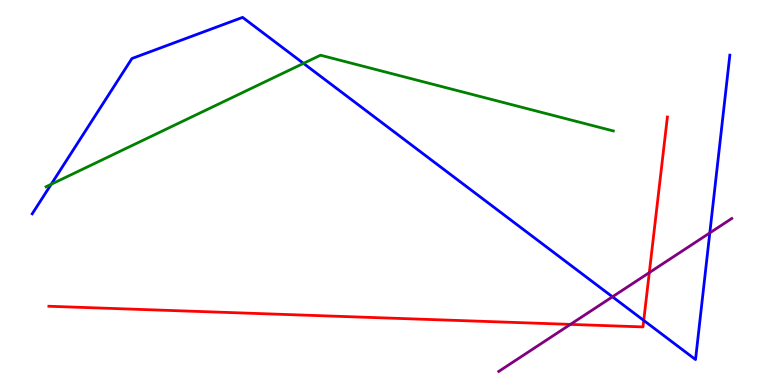[{'lines': ['blue', 'red'], 'intersections': [{'x': 8.31, 'y': 1.68}]}, {'lines': ['green', 'red'], 'intersections': []}, {'lines': ['purple', 'red'], 'intersections': [{'x': 7.36, 'y': 1.57}, {'x': 8.38, 'y': 2.92}]}, {'lines': ['blue', 'green'], 'intersections': [{'x': 0.661, 'y': 5.21}, {'x': 3.92, 'y': 8.35}]}, {'lines': ['blue', 'purple'], 'intersections': [{'x': 7.9, 'y': 2.29}, {'x': 9.16, 'y': 3.95}]}, {'lines': ['green', 'purple'], 'intersections': []}]